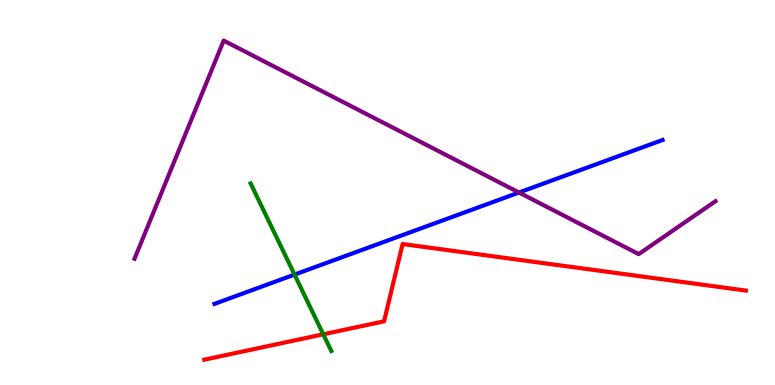[{'lines': ['blue', 'red'], 'intersections': []}, {'lines': ['green', 'red'], 'intersections': [{'x': 4.17, 'y': 1.32}]}, {'lines': ['purple', 'red'], 'intersections': []}, {'lines': ['blue', 'green'], 'intersections': [{'x': 3.8, 'y': 2.87}]}, {'lines': ['blue', 'purple'], 'intersections': [{'x': 6.7, 'y': 5.0}]}, {'lines': ['green', 'purple'], 'intersections': []}]